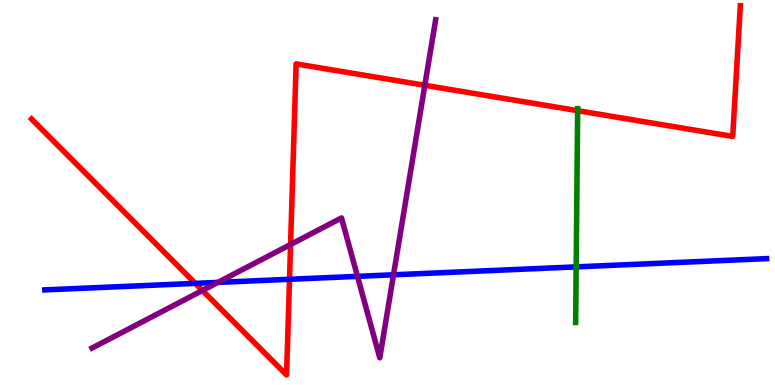[{'lines': ['blue', 'red'], 'intersections': [{'x': 2.52, 'y': 2.64}, {'x': 3.74, 'y': 2.75}]}, {'lines': ['green', 'red'], 'intersections': [{'x': 7.45, 'y': 7.13}]}, {'lines': ['purple', 'red'], 'intersections': [{'x': 2.61, 'y': 2.46}, {'x': 3.75, 'y': 3.65}, {'x': 5.48, 'y': 7.78}]}, {'lines': ['blue', 'green'], 'intersections': [{'x': 7.43, 'y': 3.07}]}, {'lines': ['blue', 'purple'], 'intersections': [{'x': 2.81, 'y': 2.67}, {'x': 4.61, 'y': 2.82}, {'x': 5.08, 'y': 2.86}]}, {'lines': ['green', 'purple'], 'intersections': []}]